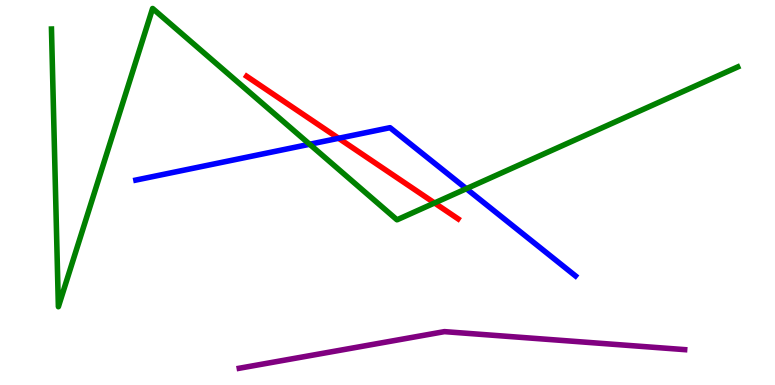[{'lines': ['blue', 'red'], 'intersections': [{'x': 4.37, 'y': 6.41}]}, {'lines': ['green', 'red'], 'intersections': [{'x': 5.61, 'y': 4.73}]}, {'lines': ['purple', 'red'], 'intersections': []}, {'lines': ['blue', 'green'], 'intersections': [{'x': 4.0, 'y': 6.25}, {'x': 6.02, 'y': 5.1}]}, {'lines': ['blue', 'purple'], 'intersections': []}, {'lines': ['green', 'purple'], 'intersections': []}]